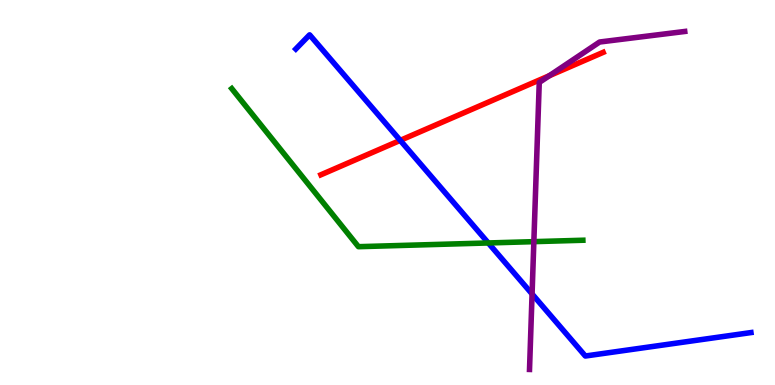[{'lines': ['blue', 'red'], 'intersections': [{'x': 5.16, 'y': 6.35}]}, {'lines': ['green', 'red'], 'intersections': []}, {'lines': ['purple', 'red'], 'intersections': [{'x': 7.09, 'y': 8.03}]}, {'lines': ['blue', 'green'], 'intersections': [{'x': 6.3, 'y': 3.69}]}, {'lines': ['blue', 'purple'], 'intersections': [{'x': 6.87, 'y': 2.36}]}, {'lines': ['green', 'purple'], 'intersections': [{'x': 6.89, 'y': 3.72}]}]